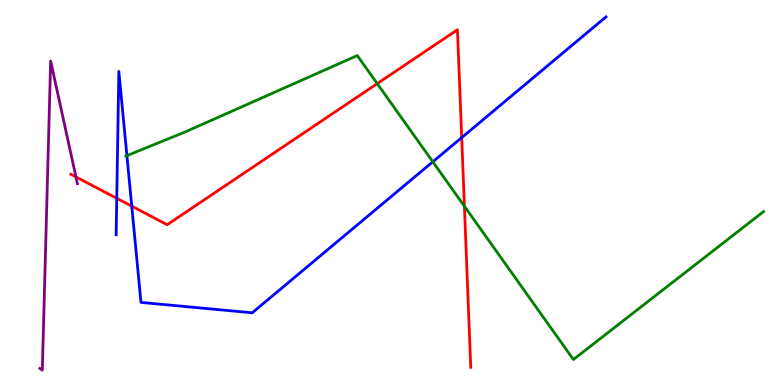[{'lines': ['blue', 'red'], 'intersections': [{'x': 1.51, 'y': 4.85}, {'x': 1.7, 'y': 4.65}, {'x': 5.96, 'y': 6.43}]}, {'lines': ['green', 'red'], 'intersections': [{'x': 4.87, 'y': 7.83}, {'x': 5.99, 'y': 4.64}]}, {'lines': ['purple', 'red'], 'intersections': [{'x': 0.98, 'y': 5.4}]}, {'lines': ['blue', 'green'], 'intersections': [{'x': 1.64, 'y': 5.96}, {'x': 5.58, 'y': 5.8}]}, {'lines': ['blue', 'purple'], 'intersections': []}, {'lines': ['green', 'purple'], 'intersections': []}]